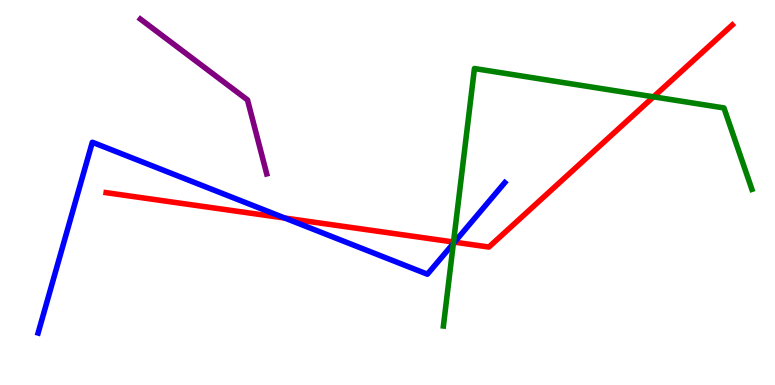[{'lines': ['blue', 'red'], 'intersections': [{'x': 3.68, 'y': 4.34}, {'x': 5.86, 'y': 3.71}]}, {'lines': ['green', 'red'], 'intersections': [{'x': 5.85, 'y': 3.71}, {'x': 8.43, 'y': 7.49}]}, {'lines': ['purple', 'red'], 'intersections': []}, {'lines': ['blue', 'green'], 'intersections': [{'x': 5.85, 'y': 3.68}]}, {'lines': ['blue', 'purple'], 'intersections': []}, {'lines': ['green', 'purple'], 'intersections': []}]